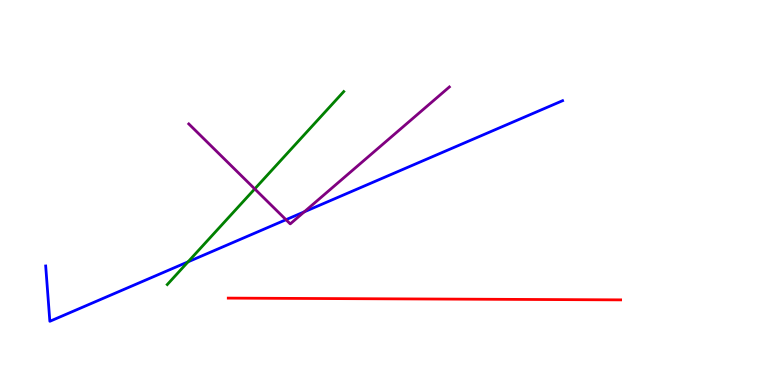[{'lines': ['blue', 'red'], 'intersections': []}, {'lines': ['green', 'red'], 'intersections': []}, {'lines': ['purple', 'red'], 'intersections': []}, {'lines': ['blue', 'green'], 'intersections': [{'x': 2.43, 'y': 3.2}]}, {'lines': ['blue', 'purple'], 'intersections': [{'x': 3.69, 'y': 4.29}, {'x': 3.93, 'y': 4.5}]}, {'lines': ['green', 'purple'], 'intersections': [{'x': 3.29, 'y': 5.09}]}]